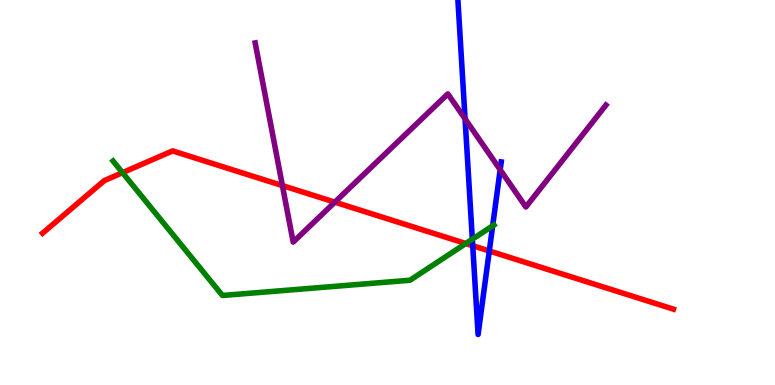[{'lines': ['blue', 'red'], 'intersections': [{'x': 6.1, 'y': 3.62}, {'x': 6.31, 'y': 3.48}]}, {'lines': ['green', 'red'], 'intersections': [{'x': 1.58, 'y': 5.52}, {'x': 6.01, 'y': 3.67}]}, {'lines': ['purple', 'red'], 'intersections': [{'x': 3.64, 'y': 5.18}, {'x': 4.32, 'y': 4.75}]}, {'lines': ['blue', 'green'], 'intersections': [{'x': 6.09, 'y': 3.79}, {'x': 6.36, 'y': 4.13}]}, {'lines': ['blue', 'purple'], 'intersections': [{'x': 6.0, 'y': 6.91}, {'x': 6.45, 'y': 5.59}]}, {'lines': ['green', 'purple'], 'intersections': []}]